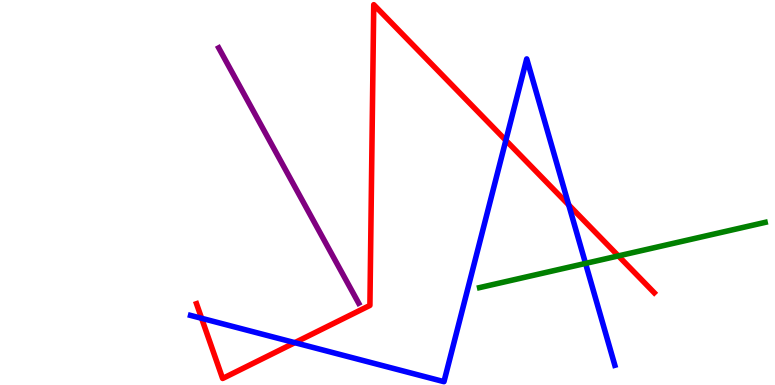[{'lines': ['blue', 'red'], 'intersections': [{'x': 2.6, 'y': 1.73}, {'x': 3.8, 'y': 1.1}, {'x': 6.53, 'y': 6.35}, {'x': 7.34, 'y': 4.68}]}, {'lines': ['green', 'red'], 'intersections': [{'x': 7.98, 'y': 3.35}]}, {'lines': ['purple', 'red'], 'intersections': []}, {'lines': ['blue', 'green'], 'intersections': [{'x': 7.56, 'y': 3.16}]}, {'lines': ['blue', 'purple'], 'intersections': []}, {'lines': ['green', 'purple'], 'intersections': []}]